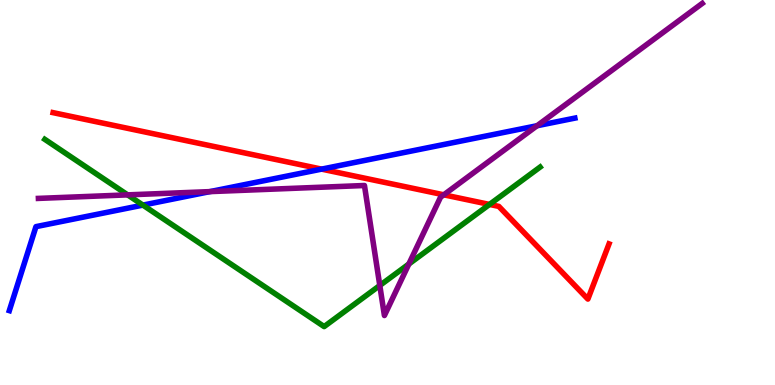[{'lines': ['blue', 'red'], 'intersections': [{'x': 4.15, 'y': 5.61}]}, {'lines': ['green', 'red'], 'intersections': [{'x': 6.32, 'y': 4.69}]}, {'lines': ['purple', 'red'], 'intersections': [{'x': 5.73, 'y': 4.94}]}, {'lines': ['blue', 'green'], 'intersections': [{'x': 1.84, 'y': 4.67}]}, {'lines': ['blue', 'purple'], 'intersections': [{'x': 2.71, 'y': 5.02}, {'x': 6.93, 'y': 6.73}]}, {'lines': ['green', 'purple'], 'intersections': [{'x': 1.65, 'y': 4.94}, {'x': 4.9, 'y': 2.59}, {'x': 5.28, 'y': 3.14}]}]